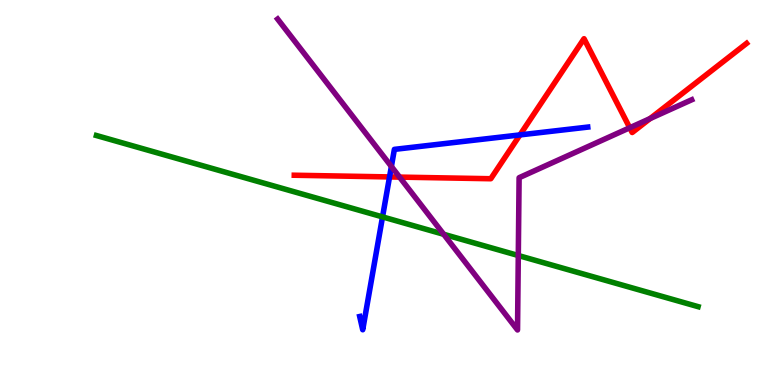[{'lines': ['blue', 'red'], 'intersections': [{'x': 5.03, 'y': 5.4}, {'x': 6.71, 'y': 6.5}]}, {'lines': ['green', 'red'], 'intersections': []}, {'lines': ['purple', 'red'], 'intersections': [{'x': 5.16, 'y': 5.4}, {'x': 8.13, 'y': 6.68}, {'x': 8.39, 'y': 6.92}]}, {'lines': ['blue', 'green'], 'intersections': [{'x': 4.94, 'y': 4.37}]}, {'lines': ['blue', 'purple'], 'intersections': [{'x': 5.05, 'y': 5.68}]}, {'lines': ['green', 'purple'], 'intersections': [{'x': 5.73, 'y': 3.91}, {'x': 6.69, 'y': 3.36}]}]